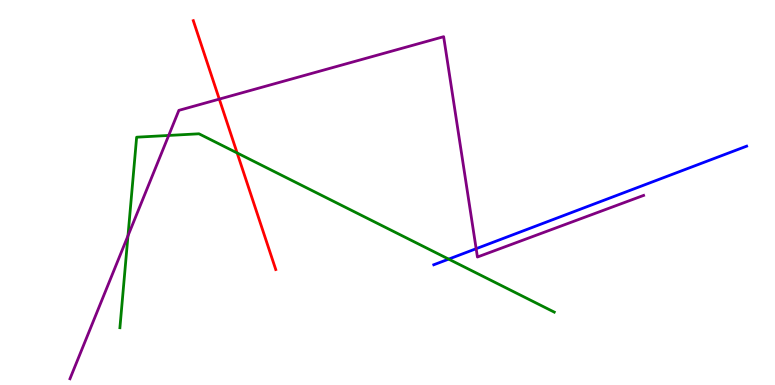[{'lines': ['blue', 'red'], 'intersections': []}, {'lines': ['green', 'red'], 'intersections': [{'x': 3.06, 'y': 6.03}]}, {'lines': ['purple', 'red'], 'intersections': [{'x': 2.83, 'y': 7.43}]}, {'lines': ['blue', 'green'], 'intersections': [{'x': 5.79, 'y': 3.27}]}, {'lines': ['blue', 'purple'], 'intersections': [{'x': 6.14, 'y': 3.54}]}, {'lines': ['green', 'purple'], 'intersections': [{'x': 1.65, 'y': 3.88}, {'x': 2.18, 'y': 6.48}]}]